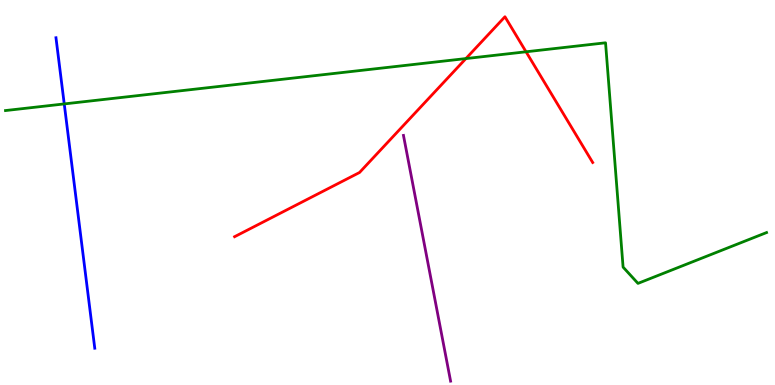[{'lines': ['blue', 'red'], 'intersections': []}, {'lines': ['green', 'red'], 'intersections': [{'x': 6.01, 'y': 8.48}, {'x': 6.79, 'y': 8.66}]}, {'lines': ['purple', 'red'], 'intersections': []}, {'lines': ['blue', 'green'], 'intersections': [{'x': 0.829, 'y': 7.3}]}, {'lines': ['blue', 'purple'], 'intersections': []}, {'lines': ['green', 'purple'], 'intersections': []}]